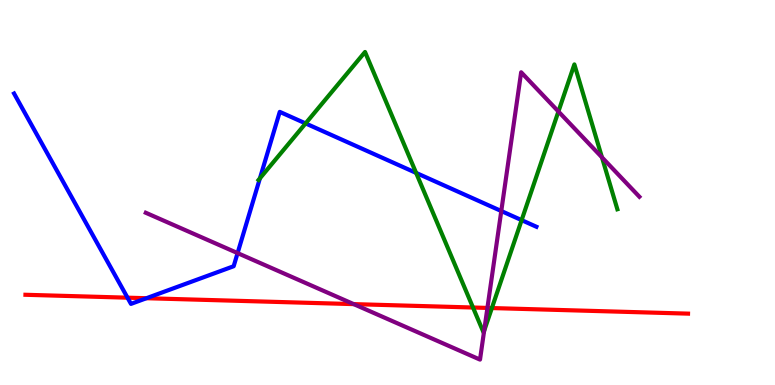[{'lines': ['blue', 'red'], 'intersections': [{'x': 1.65, 'y': 2.27}, {'x': 1.89, 'y': 2.25}]}, {'lines': ['green', 'red'], 'intersections': [{'x': 6.1, 'y': 2.01}, {'x': 6.35, 'y': 2.0}]}, {'lines': ['purple', 'red'], 'intersections': [{'x': 4.56, 'y': 2.1}, {'x': 6.29, 'y': 2.0}]}, {'lines': ['blue', 'green'], 'intersections': [{'x': 3.35, 'y': 5.37}, {'x': 3.94, 'y': 6.79}, {'x': 5.37, 'y': 5.51}, {'x': 6.73, 'y': 4.28}]}, {'lines': ['blue', 'purple'], 'intersections': [{'x': 3.07, 'y': 3.43}, {'x': 6.47, 'y': 4.52}]}, {'lines': ['green', 'purple'], 'intersections': [{'x': 6.25, 'y': 1.41}, {'x': 7.21, 'y': 7.1}, {'x': 7.77, 'y': 5.91}]}]